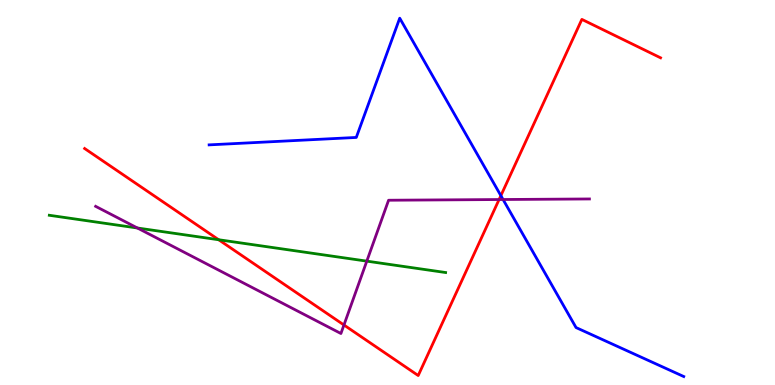[{'lines': ['blue', 'red'], 'intersections': [{'x': 6.46, 'y': 4.92}]}, {'lines': ['green', 'red'], 'intersections': [{'x': 2.82, 'y': 3.77}]}, {'lines': ['purple', 'red'], 'intersections': [{'x': 4.44, 'y': 1.56}, {'x': 6.44, 'y': 4.82}]}, {'lines': ['blue', 'green'], 'intersections': []}, {'lines': ['blue', 'purple'], 'intersections': [{'x': 6.49, 'y': 4.82}]}, {'lines': ['green', 'purple'], 'intersections': [{'x': 1.77, 'y': 4.08}, {'x': 4.73, 'y': 3.22}]}]